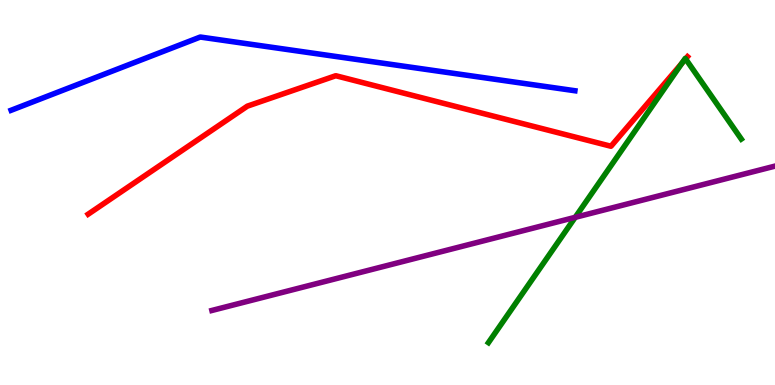[{'lines': ['blue', 'red'], 'intersections': []}, {'lines': ['green', 'red'], 'intersections': [{'x': 8.8, 'y': 8.36}, {'x': 8.85, 'y': 8.47}]}, {'lines': ['purple', 'red'], 'intersections': []}, {'lines': ['blue', 'green'], 'intersections': []}, {'lines': ['blue', 'purple'], 'intersections': []}, {'lines': ['green', 'purple'], 'intersections': [{'x': 7.42, 'y': 4.35}]}]